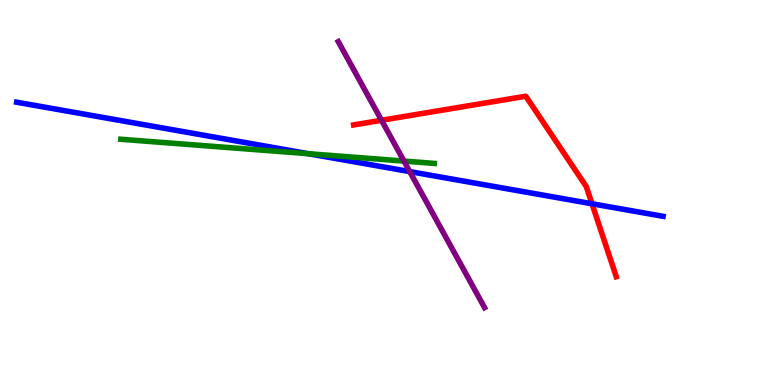[{'lines': ['blue', 'red'], 'intersections': [{'x': 7.64, 'y': 4.71}]}, {'lines': ['green', 'red'], 'intersections': []}, {'lines': ['purple', 'red'], 'intersections': [{'x': 4.92, 'y': 6.88}]}, {'lines': ['blue', 'green'], 'intersections': [{'x': 3.98, 'y': 6.01}]}, {'lines': ['blue', 'purple'], 'intersections': [{'x': 5.29, 'y': 5.54}]}, {'lines': ['green', 'purple'], 'intersections': [{'x': 5.21, 'y': 5.82}]}]